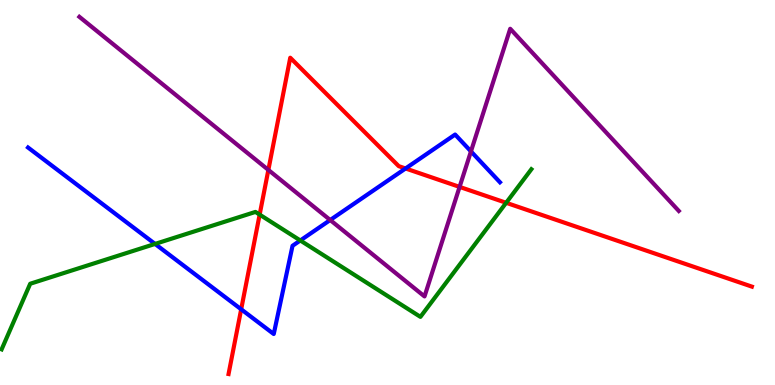[{'lines': ['blue', 'red'], 'intersections': [{'x': 3.11, 'y': 1.97}, {'x': 5.23, 'y': 5.62}]}, {'lines': ['green', 'red'], 'intersections': [{'x': 3.35, 'y': 4.43}, {'x': 6.53, 'y': 4.73}]}, {'lines': ['purple', 'red'], 'intersections': [{'x': 3.46, 'y': 5.59}, {'x': 5.93, 'y': 5.15}]}, {'lines': ['blue', 'green'], 'intersections': [{'x': 2.0, 'y': 3.66}, {'x': 3.87, 'y': 3.75}]}, {'lines': ['blue', 'purple'], 'intersections': [{'x': 4.26, 'y': 4.29}, {'x': 6.08, 'y': 6.07}]}, {'lines': ['green', 'purple'], 'intersections': []}]